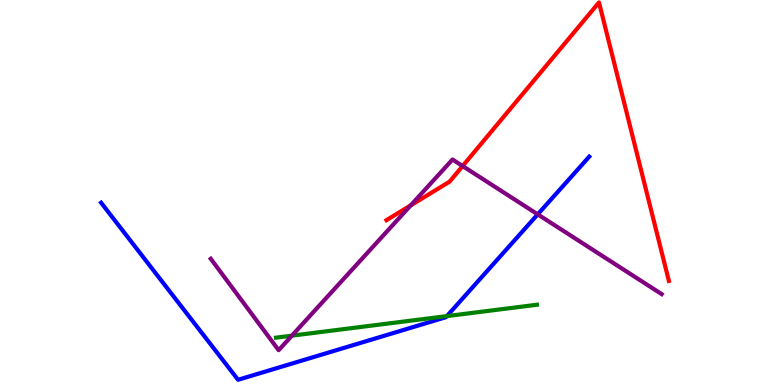[{'lines': ['blue', 'red'], 'intersections': []}, {'lines': ['green', 'red'], 'intersections': []}, {'lines': ['purple', 'red'], 'intersections': [{'x': 5.3, 'y': 4.67}, {'x': 5.97, 'y': 5.69}]}, {'lines': ['blue', 'green'], 'intersections': [{'x': 5.77, 'y': 1.79}]}, {'lines': ['blue', 'purple'], 'intersections': [{'x': 6.94, 'y': 4.43}]}, {'lines': ['green', 'purple'], 'intersections': [{'x': 3.77, 'y': 1.28}]}]